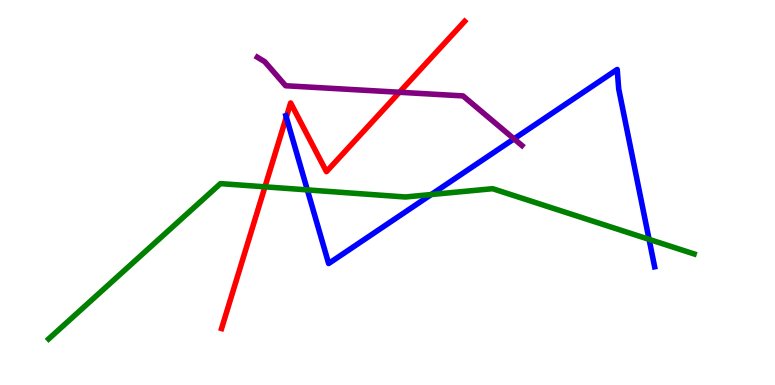[{'lines': ['blue', 'red'], 'intersections': [{'x': 3.69, 'y': 6.96}]}, {'lines': ['green', 'red'], 'intersections': [{'x': 3.42, 'y': 5.15}]}, {'lines': ['purple', 'red'], 'intersections': [{'x': 5.15, 'y': 7.6}]}, {'lines': ['blue', 'green'], 'intersections': [{'x': 3.97, 'y': 5.07}, {'x': 5.56, 'y': 4.95}, {'x': 8.38, 'y': 3.78}]}, {'lines': ['blue', 'purple'], 'intersections': [{'x': 6.63, 'y': 6.39}]}, {'lines': ['green', 'purple'], 'intersections': []}]